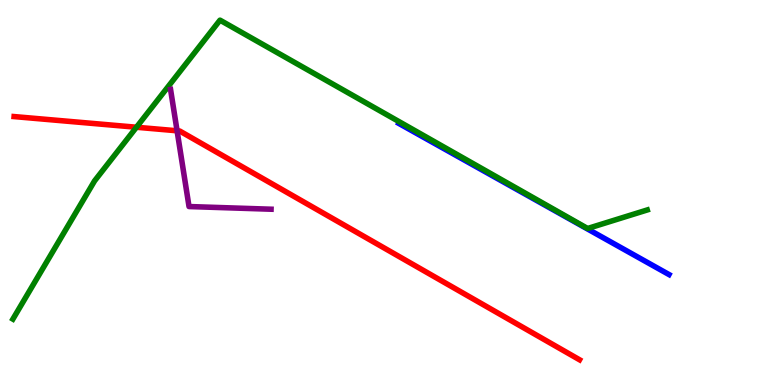[{'lines': ['blue', 'red'], 'intersections': []}, {'lines': ['green', 'red'], 'intersections': [{'x': 1.76, 'y': 6.69}]}, {'lines': ['purple', 'red'], 'intersections': [{'x': 2.28, 'y': 6.6}]}, {'lines': ['blue', 'green'], 'intersections': []}, {'lines': ['blue', 'purple'], 'intersections': []}, {'lines': ['green', 'purple'], 'intersections': []}]